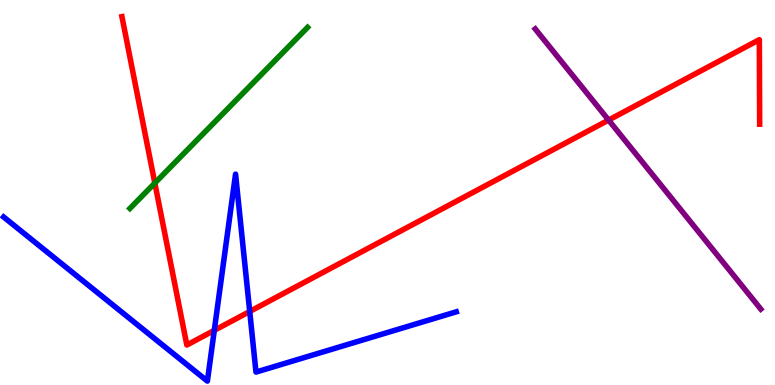[{'lines': ['blue', 'red'], 'intersections': [{'x': 2.77, 'y': 1.42}, {'x': 3.22, 'y': 1.91}]}, {'lines': ['green', 'red'], 'intersections': [{'x': 2.0, 'y': 5.24}]}, {'lines': ['purple', 'red'], 'intersections': [{'x': 7.85, 'y': 6.88}]}, {'lines': ['blue', 'green'], 'intersections': []}, {'lines': ['blue', 'purple'], 'intersections': []}, {'lines': ['green', 'purple'], 'intersections': []}]